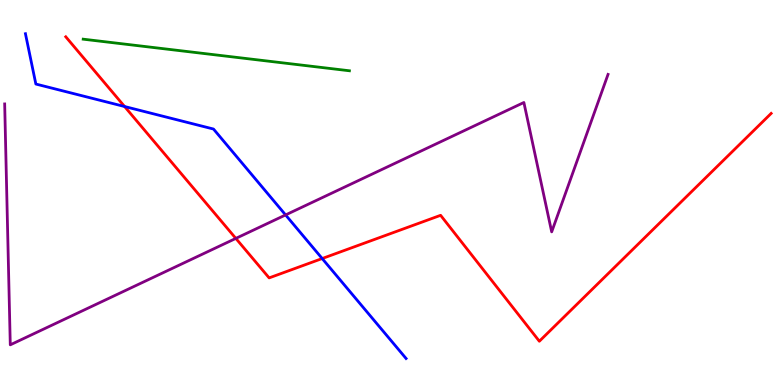[{'lines': ['blue', 'red'], 'intersections': [{'x': 1.61, 'y': 7.23}, {'x': 4.16, 'y': 3.28}]}, {'lines': ['green', 'red'], 'intersections': []}, {'lines': ['purple', 'red'], 'intersections': [{'x': 3.04, 'y': 3.81}]}, {'lines': ['blue', 'green'], 'intersections': []}, {'lines': ['blue', 'purple'], 'intersections': [{'x': 3.69, 'y': 4.42}]}, {'lines': ['green', 'purple'], 'intersections': []}]